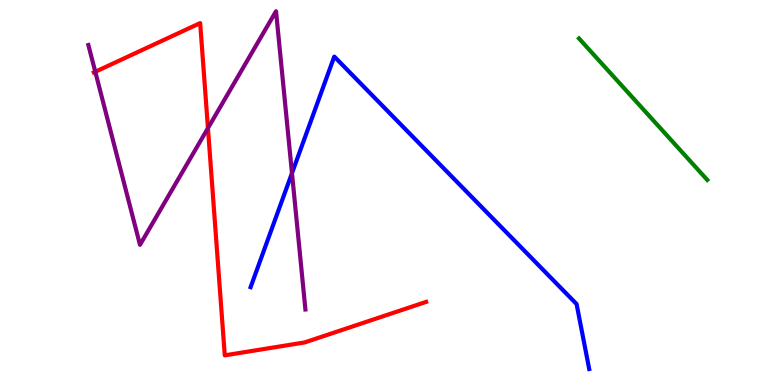[{'lines': ['blue', 'red'], 'intersections': []}, {'lines': ['green', 'red'], 'intersections': []}, {'lines': ['purple', 'red'], 'intersections': [{'x': 1.23, 'y': 8.14}, {'x': 2.68, 'y': 6.67}]}, {'lines': ['blue', 'green'], 'intersections': []}, {'lines': ['blue', 'purple'], 'intersections': [{'x': 3.77, 'y': 5.5}]}, {'lines': ['green', 'purple'], 'intersections': []}]